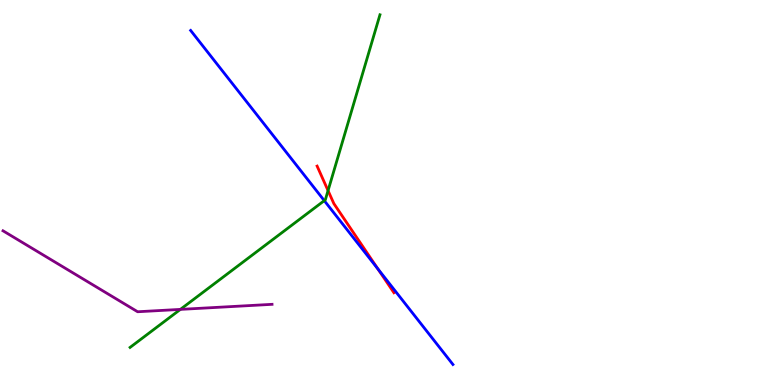[{'lines': ['blue', 'red'], 'intersections': [{'x': 4.87, 'y': 3.02}]}, {'lines': ['green', 'red'], 'intersections': [{'x': 4.23, 'y': 5.05}]}, {'lines': ['purple', 'red'], 'intersections': []}, {'lines': ['blue', 'green'], 'intersections': [{'x': 4.18, 'y': 4.79}]}, {'lines': ['blue', 'purple'], 'intersections': []}, {'lines': ['green', 'purple'], 'intersections': [{'x': 2.33, 'y': 1.96}]}]